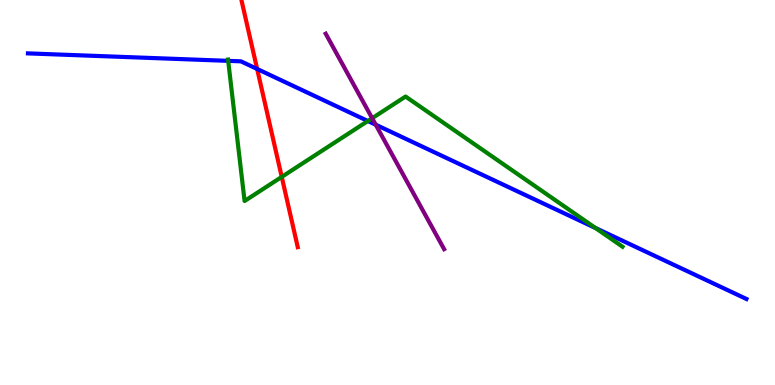[{'lines': ['blue', 'red'], 'intersections': [{'x': 3.32, 'y': 8.21}]}, {'lines': ['green', 'red'], 'intersections': [{'x': 3.64, 'y': 5.41}]}, {'lines': ['purple', 'red'], 'intersections': []}, {'lines': ['blue', 'green'], 'intersections': [{'x': 2.94, 'y': 8.42}, {'x': 4.75, 'y': 6.86}, {'x': 7.68, 'y': 4.08}]}, {'lines': ['blue', 'purple'], 'intersections': [{'x': 4.85, 'y': 6.76}]}, {'lines': ['green', 'purple'], 'intersections': [{'x': 4.8, 'y': 6.93}]}]